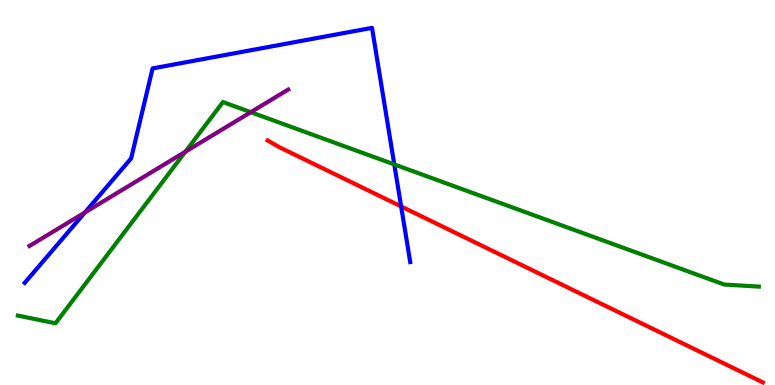[{'lines': ['blue', 'red'], 'intersections': [{'x': 5.18, 'y': 4.64}]}, {'lines': ['green', 'red'], 'intersections': []}, {'lines': ['purple', 'red'], 'intersections': []}, {'lines': ['blue', 'green'], 'intersections': [{'x': 5.09, 'y': 5.73}]}, {'lines': ['blue', 'purple'], 'intersections': [{'x': 1.1, 'y': 4.48}]}, {'lines': ['green', 'purple'], 'intersections': [{'x': 2.39, 'y': 6.06}, {'x': 3.24, 'y': 7.09}]}]